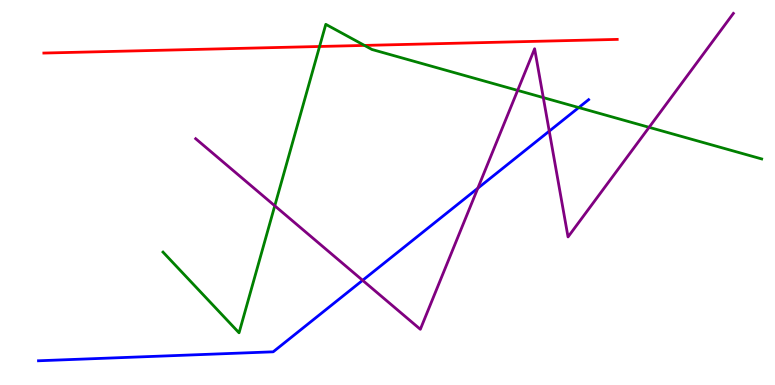[{'lines': ['blue', 'red'], 'intersections': []}, {'lines': ['green', 'red'], 'intersections': [{'x': 4.12, 'y': 8.79}, {'x': 4.7, 'y': 8.82}]}, {'lines': ['purple', 'red'], 'intersections': []}, {'lines': ['blue', 'green'], 'intersections': [{'x': 7.47, 'y': 7.21}]}, {'lines': ['blue', 'purple'], 'intersections': [{'x': 4.68, 'y': 2.72}, {'x': 6.16, 'y': 5.11}, {'x': 7.09, 'y': 6.59}]}, {'lines': ['green', 'purple'], 'intersections': [{'x': 3.55, 'y': 4.65}, {'x': 6.68, 'y': 7.65}, {'x': 7.01, 'y': 7.46}, {'x': 8.38, 'y': 6.69}]}]